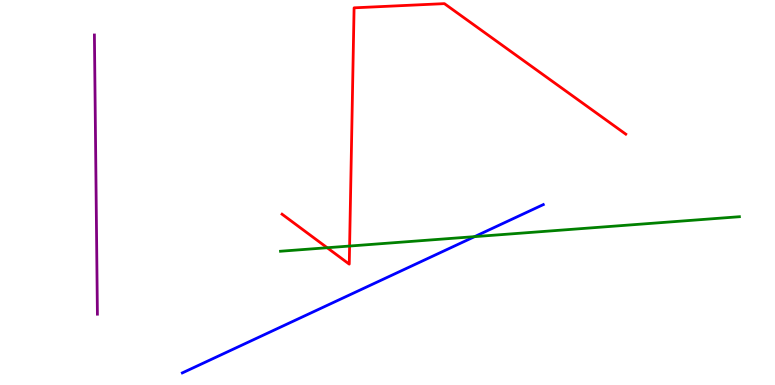[{'lines': ['blue', 'red'], 'intersections': []}, {'lines': ['green', 'red'], 'intersections': [{'x': 4.22, 'y': 3.57}, {'x': 4.51, 'y': 3.61}]}, {'lines': ['purple', 'red'], 'intersections': []}, {'lines': ['blue', 'green'], 'intersections': [{'x': 6.12, 'y': 3.85}]}, {'lines': ['blue', 'purple'], 'intersections': []}, {'lines': ['green', 'purple'], 'intersections': []}]